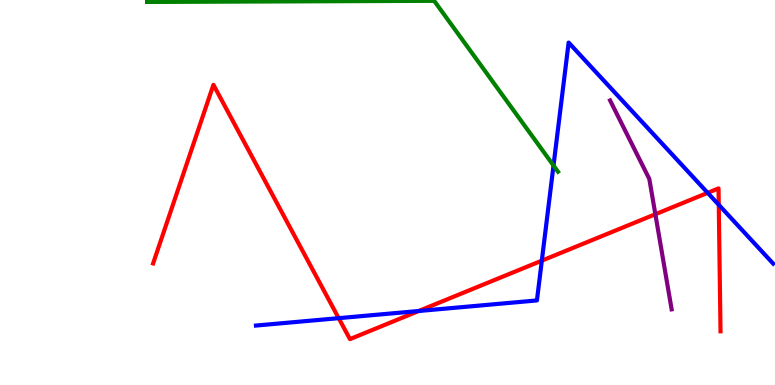[{'lines': ['blue', 'red'], 'intersections': [{'x': 4.37, 'y': 1.74}, {'x': 5.4, 'y': 1.92}, {'x': 6.99, 'y': 3.23}, {'x': 9.13, 'y': 4.99}, {'x': 9.27, 'y': 4.68}]}, {'lines': ['green', 'red'], 'intersections': []}, {'lines': ['purple', 'red'], 'intersections': [{'x': 8.46, 'y': 4.44}]}, {'lines': ['blue', 'green'], 'intersections': [{'x': 7.14, 'y': 5.7}]}, {'lines': ['blue', 'purple'], 'intersections': []}, {'lines': ['green', 'purple'], 'intersections': []}]